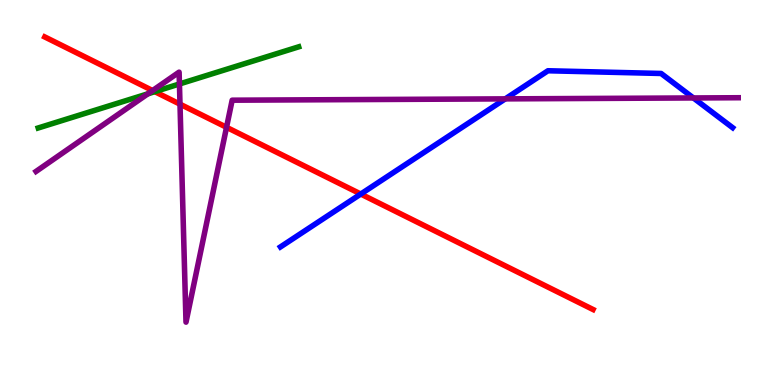[{'lines': ['blue', 'red'], 'intersections': [{'x': 4.66, 'y': 4.96}]}, {'lines': ['green', 'red'], 'intersections': [{'x': 2.0, 'y': 7.62}]}, {'lines': ['purple', 'red'], 'intersections': [{'x': 1.97, 'y': 7.65}, {'x': 2.32, 'y': 7.29}, {'x': 2.92, 'y': 6.69}]}, {'lines': ['blue', 'green'], 'intersections': []}, {'lines': ['blue', 'purple'], 'intersections': [{'x': 6.52, 'y': 7.43}, {'x': 8.95, 'y': 7.46}]}, {'lines': ['green', 'purple'], 'intersections': [{'x': 1.91, 'y': 7.56}, {'x': 2.32, 'y': 7.82}]}]